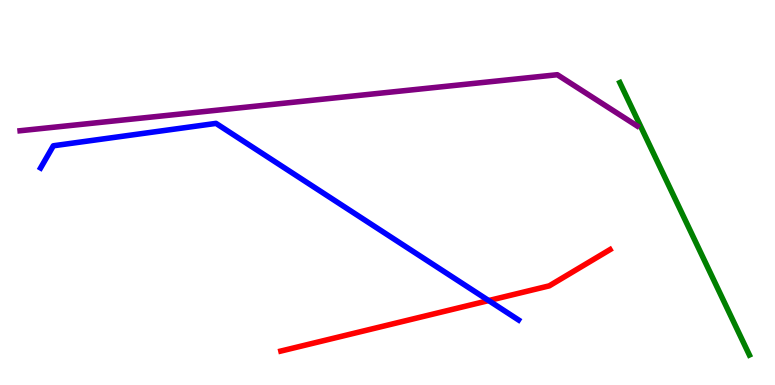[{'lines': ['blue', 'red'], 'intersections': [{'x': 6.31, 'y': 2.19}]}, {'lines': ['green', 'red'], 'intersections': []}, {'lines': ['purple', 'red'], 'intersections': []}, {'lines': ['blue', 'green'], 'intersections': []}, {'lines': ['blue', 'purple'], 'intersections': []}, {'lines': ['green', 'purple'], 'intersections': []}]